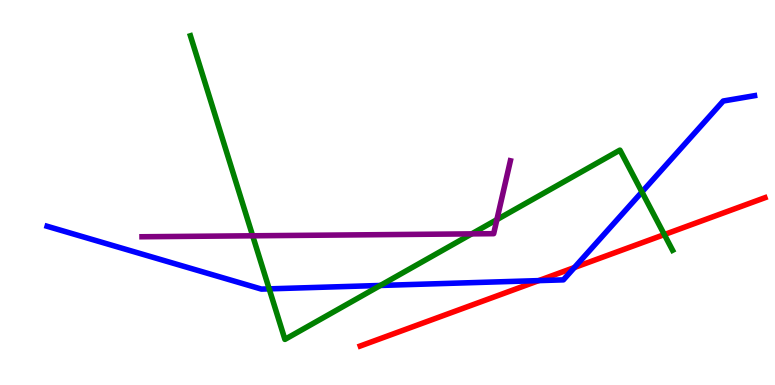[{'lines': ['blue', 'red'], 'intersections': [{'x': 6.95, 'y': 2.71}, {'x': 7.41, 'y': 3.05}]}, {'lines': ['green', 'red'], 'intersections': [{'x': 8.57, 'y': 3.91}]}, {'lines': ['purple', 'red'], 'intersections': []}, {'lines': ['blue', 'green'], 'intersections': [{'x': 3.47, 'y': 2.5}, {'x': 4.91, 'y': 2.59}, {'x': 8.28, 'y': 5.01}]}, {'lines': ['blue', 'purple'], 'intersections': []}, {'lines': ['green', 'purple'], 'intersections': [{'x': 3.26, 'y': 3.88}, {'x': 6.09, 'y': 3.93}, {'x': 6.41, 'y': 4.3}]}]